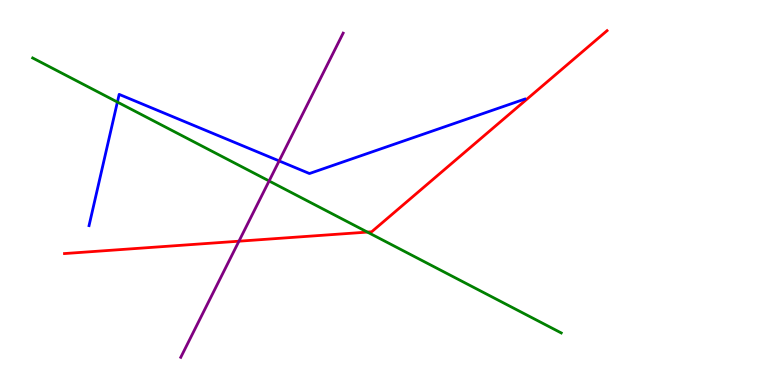[{'lines': ['blue', 'red'], 'intersections': []}, {'lines': ['green', 'red'], 'intersections': [{'x': 4.74, 'y': 3.97}]}, {'lines': ['purple', 'red'], 'intersections': [{'x': 3.08, 'y': 3.74}]}, {'lines': ['blue', 'green'], 'intersections': [{'x': 1.51, 'y': 7.35}]}, {'lines': ['blue', 'purple'], 'intersections': [{'x': 3.6, 'y': 5.82}]}, {'lines': ['green', 'purple'], 'intersections': [{'x': 3.47, 'y': 5.3}]}]